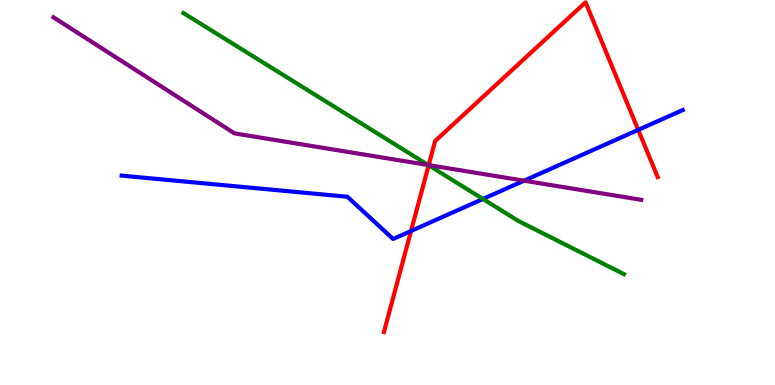[{'lines': ['blue', 'red'], 'intersections': [{'x': 5.3, 'y': 4.0}, {'x': 8.23, 'y': 6.63}]}, {'lines': ['green', 'red'], 'intersections': [{'x': 5.53, 'y': 5.71}]}, {'lines': ['purple', 'red'], 'intersections': [{'x': 5.53, 'y': 5.71}]}, {'lines': ['blue', 'green'], 'intersections': [{'x': 6.23, 'y': 4.83}]}, {'lines': ['blue', 'purple'], 'intersections': [{'x': 6.76, 'y': 5.31}]}, {'lines': ['green', 'purple'], 'intersections': [{'x': 5.53, 'y': 5.71}]}]